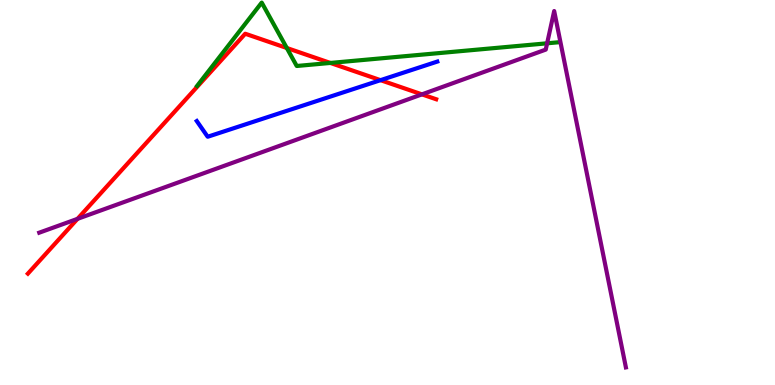[{'lines': ['blue', 'red'], 'intersections': [{'x': 4.91, 'y': 7.92}]}, {'lines': ['green', 'red'], 'intersections': [{'x': 3.7, 'y': 8.75}, {'x': 4.26, 'y': 8.37}]}, {'lines': ['purple', 'red'], 'intersections': [{'x': 1.0, 'y': 4.32}, {'x': 5.44, 'y': 7.55}]}, {'lines': ['blue', 'green'], 'intersections': []}, {'lines': ['blue', 'purple'], 'intersections': []}, {'lines': ['green', 'purple'], 'intersections': [{'x': 7.06, 'y': 8.88}]}]